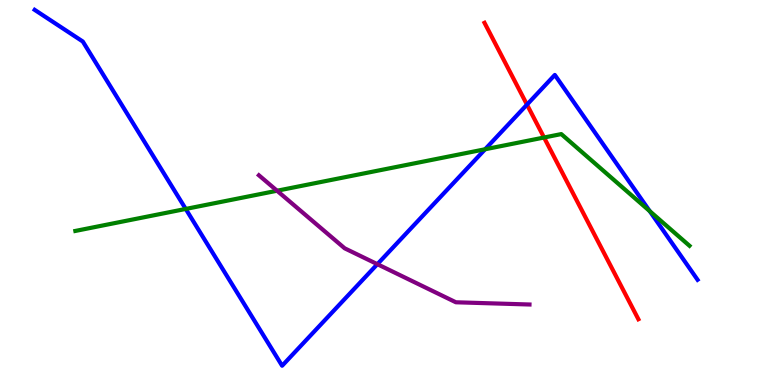[{'lines': ['blue', 'red'], 'intersections': [{'x': 6.8, 'y': 7.28}]}, {'lines': ['green', 'red'], 'intersections': [{'x': 7.02, 'y': 6.43}]}, {'lines': ['purple', 'red'], 'intersections': []}, {'lines': ['blue', 'green'], 'intersections': [{'x': 2.4, 'y': 4.57}, {'x': 6.26, 'y': 6.12}, {'x': 8.38, 'y': 4.52}]}, {'lines': ['blue', 'purple'], 'intersections': [{'x': 4.87, 'y': 3.14}]}, {'lines': ['green', 'purple'], 'intersections': [{'x': 3.57, 'y': 5.05}]}]